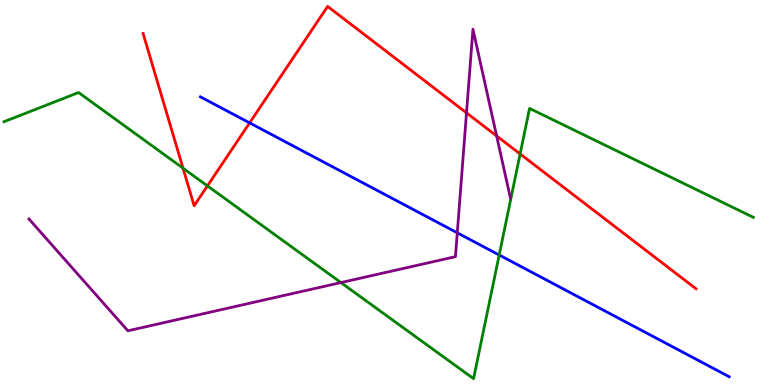[{'lines': ['blue', 'red'], 'intersections': [{'x': 3.22, 'y': 6.81}]}, {'lines': ['green', 'red'], 'intersections': [{'x': 2.36, 'y': 5.63}, {'x': 2.68, 'y': 5.17}, {'x': 6.71, 'y': 6.0}]}, {'lines': ['purple', 'red'], 'intersections': [{'x': 6.02, 'y': 7.07}, {'x': 6.41, 'y': 6.47}]}, {'lines': ['blue', 'green'], 'intersections': [{'x': 6.44, 'y': 3.38}]}, {'lines': ['blue', 'purple'], 'intersections': [{'x': 5.9, 'y': 3.95}]}, {'lines': ['green', 'purple'], 'intersections': [{'x': 4.4, 'y': 2.66}]}]